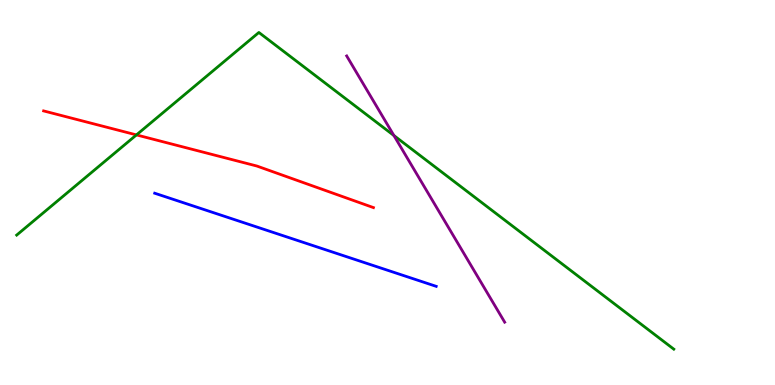[{'lines': ['blue', 'red'], 'intersections': []}, {'lines': ['green', 'red'], 'intersections': [{'x': 1.76, 'y': 6.5}]}, {'lines': ['purple', 'red'], 'intersections': []}, {'lines': ['blue', 'green'], 'intersections': []}, {'lines': ['blue', 'purple'], 'intersections': []}, {'lines': ['green', 'purple'], 'intersections': [{'x': 5.08, 'y': 6.48}]}]